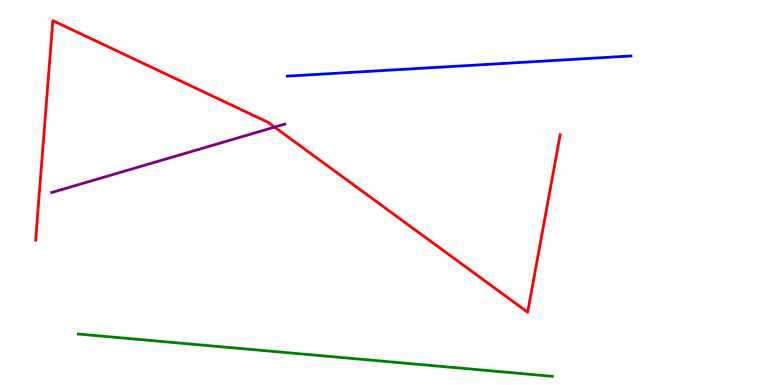[{'lines': ['blue', 'red'], 'intersections': []}, {'lines': ['green', 'red'], 'intersections': []}, {'lines': ['purple', 'red'], 'intersections': [{'x': 3.54, 'y': 6.7}]}, {'lines': ['blue', 'green'], 'intersections': []}, {'lines': ['blue', 'purple'], 'intersections': []}, {'lines': ['green', 'purple'], 'intersections': []}]